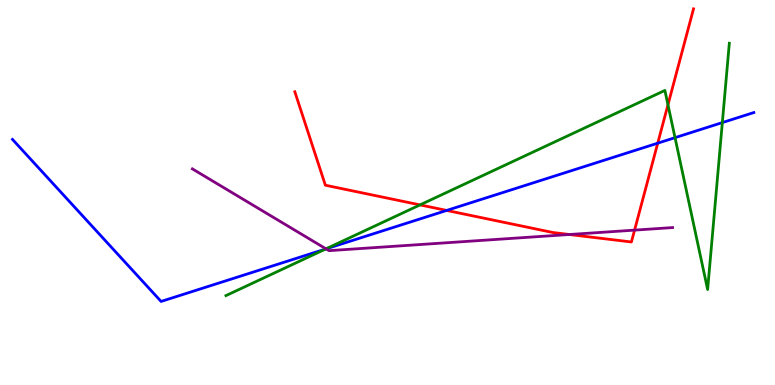[{'lines': ['blue', 'red'], 'intersections': [{'x': 5.76, 'y': 4.53}, {'x': 8.49, 'y': 6.28}]}, {'lines': ['green', 'red'], 'intersections': [{'x': 5.42, 'y': 4.68}, {'x': 8.62, 'y': 7.28}]}, {'lines': ['purple', 'red'], 'intersections': [{'x': 7.35, 'y': 3.91}, {'x': 8.19, 'y': 4.02}]}, {'lines': ['blue', 'green'], 'intersections': [{'x': 4.2, 'y': 3.53}, {'x': 8.71, 'y': 6.42}, {'x': 9.32, 'y': 6.82}]}, {'lines': ['blue', 'purple'], 'intersections': [{'x': 4.21, 'y': 3.54}]}, {'lines': ['green', 'purple'], 'intersections': [{'x': 4.21, 'y': 3.54}]}]